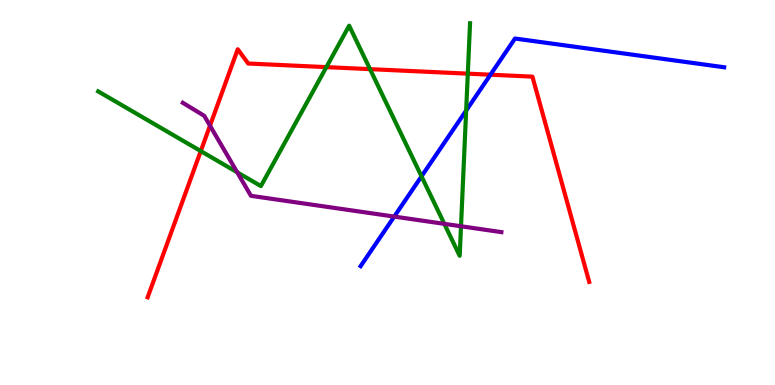[{'lines': ['blue', 'red'], 'intersections': [{'x': 6.33, 'y': 8.06}]}, {'lines': ['green', 'red'], 'intersections': [{'x': 2.59, 'y': 6.08}, {'x': 4.21, 'y': 8.26}, {'x': 4.77, 'y': 8.2}, {'x': 6.04, 'y': 8.09}]}, {'lines': ['purple', 'red'], 'intersections': [{'x': 2.71, 'y': 6.74}]}, {'lines': ['blue', 'green'], 'intersections': [{'x': 5.44, 'y': 5.42}, {'x': 6.01, 'y': 7.13}]}, {'lines': ['blue', 'purple'], 'intersections': [{'x': 5.09, 'y': 4.37}]}, {'lines': ['green', 'purple'], 'intersections': [{'x': 3.06, 'y': 5.52}, {'x': 5.73, 'y': 4.19}, {'x': 5.95, 'y': 4.12}]}]